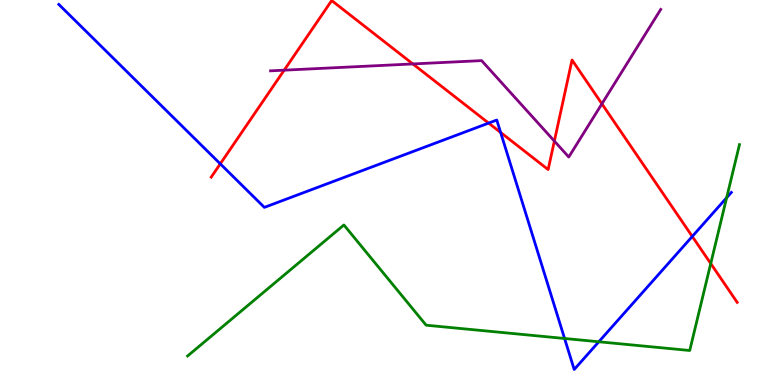[{'lines': ['blue', 'red'], 'intersections': [{'x': 2.84, 'y': 5.74}, {'x': 6.3, 'y': 6.8}, {'x': 6.46, 'y': 6.56}, {'x': 8.93, 'y': 3.86}]}, {'lines': ['green', 'red'], 'intersections': [{'x': 9.17, 'y': 3.15}]}, {'lines': ['purple', 'red'], 'intersections': [{'x': 3.67, 'y': 8.18}, {'x': 5.33, 'y': 8.34}, {'x': 7.15, 'y': 6.34}, {'x': 7.77, 'y': 7.3}]}, {'lines': ['blue', 'green'], 'intersections': [{'x': 7.28, 'y': 1.21}, {'x': 7.73, 'y': 1.12}, {'x': 9.38, 'y': 4.86}]}, {'lines': ['blue', 'purple'], 'intersections': []}, {'lines': ['green', 'purple'], 'intersections': []}]